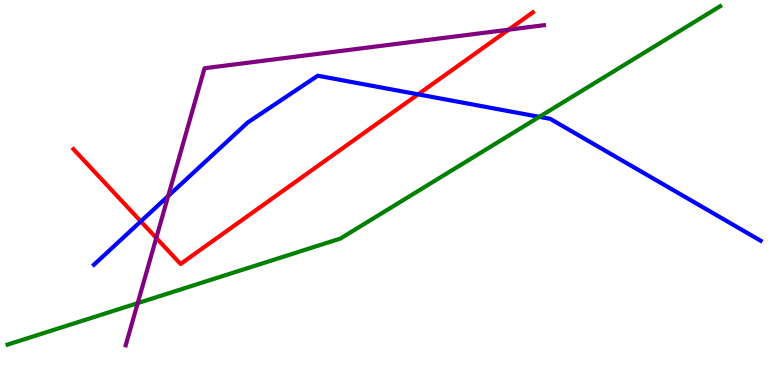[{'lines': ['blue', 'red'], 'intersections': [{'x': 1.82, 'y': 4.25}, {'x': 5.39, 'y': 7.55}]}, {'lines': ['green', 'red'], 'intersections': []}, {'lines': ['purple', 'red'], 'intersections': [{'x': 2.02, 'y': 3.82}, {'x': 6.56, 'y': 9.23}]}, {'lines': ['blue', 'green'], 'intersections': [{'x': 6.96, 'y': 6.96}]}, {'lines': ['blue', 'purple'], 'intersections': [{'x': 2.17, 'y': 4.91}]}, {'lines': ['green', 'purple'], 'intersections': [{'x': 1.78, 'y': 2.13}]}]